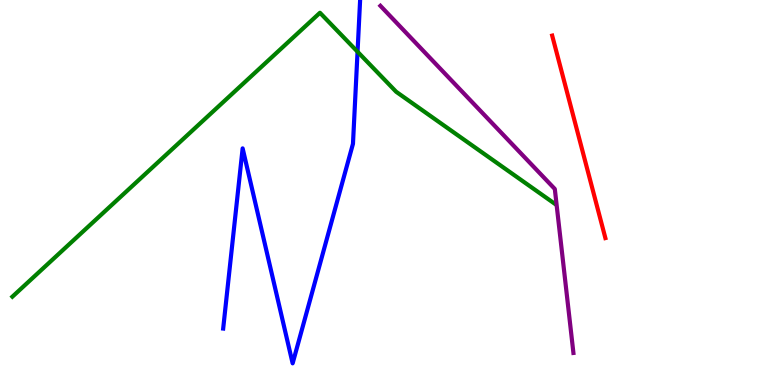[{'lines': ['blue', 'red'], 'intersections': []}, {'lines': ['green', 'red'], 'intersections': []}, {'lines': ['purple', 'red'], 'intersections': []}, {'lines': ['blue', 'green'], 'intersections': [{'x': 4.61, 'y': 8.66}]}, {'lines': ['blue', 'purple'], 'intersections': []}, {'lines': ['green', 'purple'], 'intersections': []}]